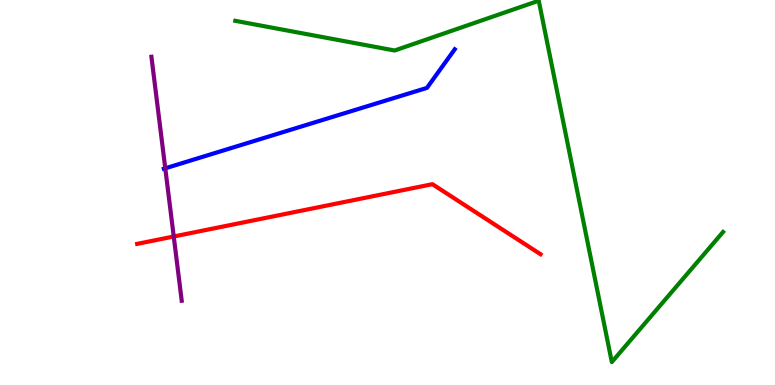[{'lines': ['blue', 'red'], 'intersections': []}, {'lines': ['green', 'red'], 'intersections': []}, {'lines': ['purple', 'red'], 'intersections': [{'x': 2.24, 'y': 3.86}]}, {'lines': ['blue', 'green'], 'intersections': []}, {'lines': ['blue', 'purple'], 'intersections': [{'x': 2.13, 'y': 5.63}]}, {'lines': ['green', 'purple'], 'intersections': []}]